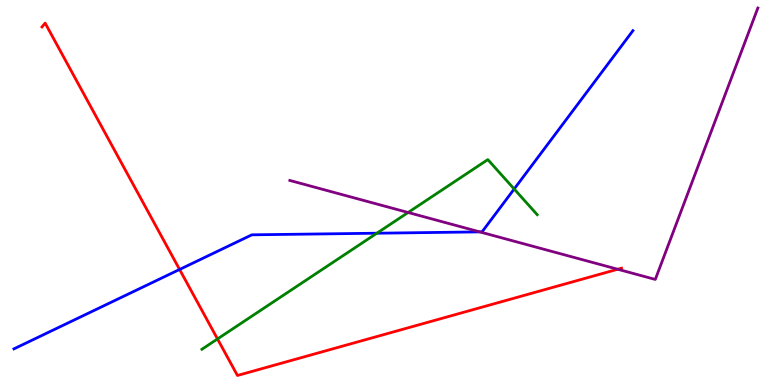[{'lines': ['blue', 'red'], 'intersections': [{'x': 2.32, 'y': 3.0}]}, {'lines': ['green', 'red'], 'intersections': [{'x': 2.81, 'y': 1.2}]}, {'lines': ['purple', 'red'], 'intersections': [{'x': 7.97, 'y': 3.01}]}, {'lines': ['blue', 'green'], 'intersections': [{'x': 4.86, 'y': 3.94}, {'x': 6.63, 'y': 5.09}]}, {'lines': ['blue', 'purple'], 'intersections': [{'x': 6.19, 'y': 3.98}]}, {'lines': ['green', 'purple'], 'intersections': [{'x': 5.27, 'y': 4.48}]}]